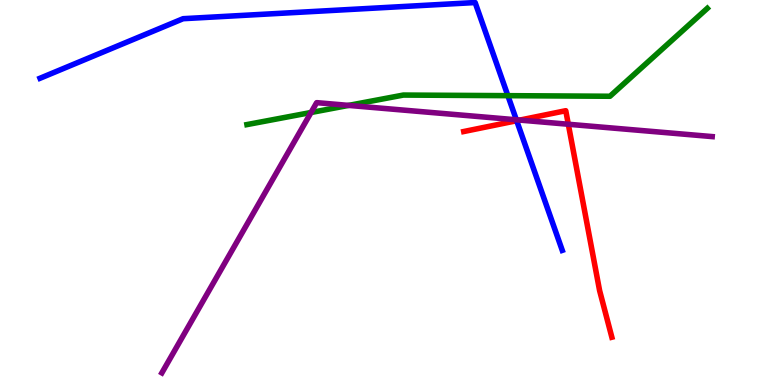[{'lines': ['blue', 'red'], 'intersections': [{'x': 6.67, 'y': 6.86}]}, {'lines': ['green', 'red'], 'intersections': []}, {'lines': ['purple', 'red'], 'intersections': [{'x': 6.71, 'y': 6.88}, {'x': 7.33, 'y': 6.77}]}, {'lines': ['blue', 'green'], 'intersections': [{'x': 6.55, 'y': 7.52}]}, {'lines': ['blue', 'purple'], 'intersections': [{'x': 6.66, 'y': 6.89}]}, {'lines': ['green', 'purple'], 'intersections': [{'x': 4.01, 'y': 7.08}, {'x': 4.5, 'y': 7.26}]}]